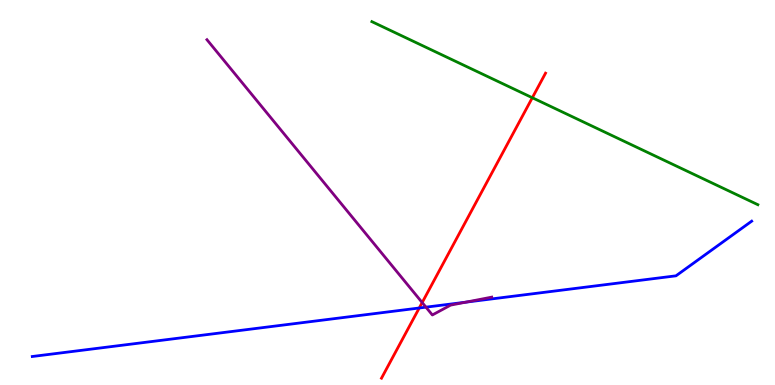[{'lines': ['blue', 'red'], 'intersections': [{'x': 5.41, 'y': 2.0}]}, {'lines': ['green', 'red'], 'intersections': [{'x': 6.87, 'y': 7.46}]}, {'lines': ['purple', 'red'], 'intersections': [{'x': 5.45, 'y': 2.14}]}, {'lines': ['blue', 'green'], 'intersections': []}, {'lines': ['blue', 'purple'], 'intersections': [{'x': 5.5, 'y': 2.02}, {'x': 6.01, 'y': 2.15}]}, {'lines': ['green', 'purple'], 'intersections': []}]